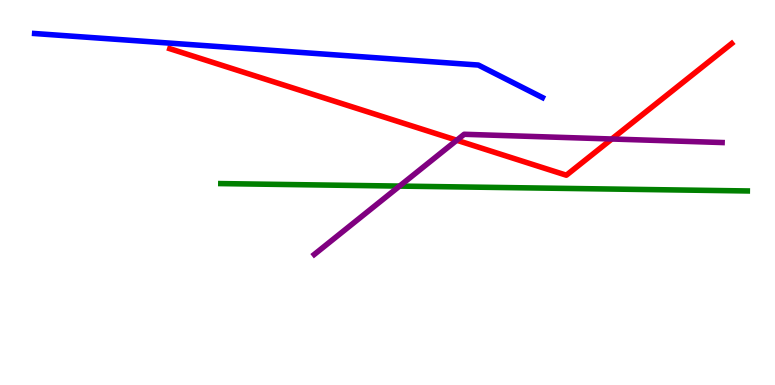[{'lines': ['blue', 'red'], 'intersections': []}, {'lines': ['green', 'red'], 'intersections': []}, {'lines': ['purple', 'red'], 'intersections': [{'x': 5.89, 'y': 6.36}, {'x': 7.89, 'y': 6.39}]}, {'lines': ['blue', 'green'], 'intersections': []}, {'lines': ['blue', 'purple'], 'intersections': []}, {'lines': ['green', 'purple'], 'intersections': [{'x': 5.16, 'y': 5.17}]}]